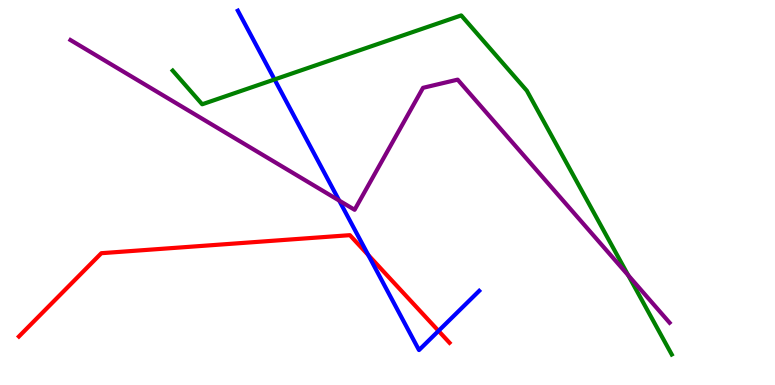[{'lines': ['blue', 'red'], 'intersections': [{'x': 4.75, 'y': 3.38}, {'x': 5.66, 'y': 1.41}]}, {'lines': ['green', 'red'], 'intersections': []}, {'lines': ['purple', 'red'], 'intersections': []}, {'lines': ['blue', 'green'], 'intersections': [{'x': 3.54, 'y': 7.94}]}, {'lines': ['blue', 'purple'], 'intersections': [{'x': 4.38, 'y': 4.79}]}, {'lines': ['green', 'purple'], 'intersections': [{'x': 8.11, 'y': 2.85}]}]